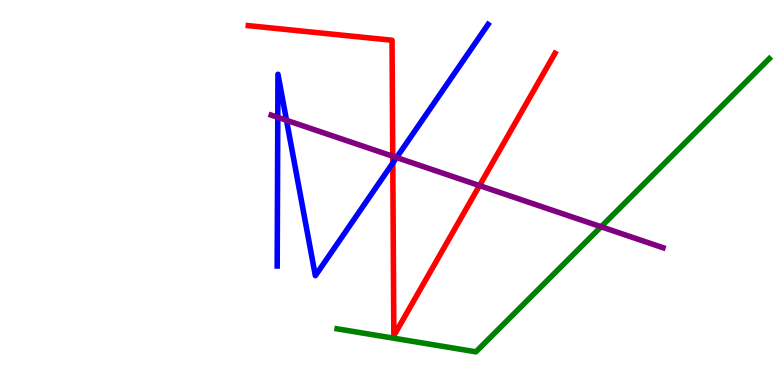[{'lines': ['blue', 'red'], 'intersections': [{'x': 5.07, 'y': 5.76}]}, {'lines': ['green', 'red'], 'intersections': []}, {'lines': ['purple', 'red'], 'intersections': [{'x': 5.07, 'y': 5.94}, {'x': 6.19, 'y': 5.18}]}, {'lines': ['blue', 'green'], 'intersections': []}, {'lines': ['blue', 'purple'], 'intersections': [{'x': 3.58, 'y': 6.95}, {'x': 3.7, 'y': 6.88}, {'x': 5.12, 'y': 5.91}]}, {'lines': ['green', 'purple'], 'intersections': [{'x': 7.76, 'y': 4.11}]}]